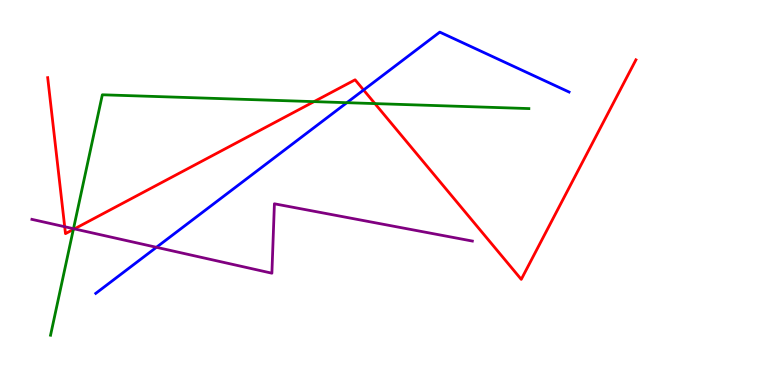[{'lines': ['blue', 'red'], 'intersections': [{'x': 4.69, 'y': 7.66}]}, {'lines': ['green', 'red'], 'intersections': [{'x': 0.946, 'y': 4.04}, {'x': 4.05, 'y': 7.36}, {'x': 4.84, 'y': 7.31}]}, {'lines': ['purple', 'red'], 'intersections': [{'x': 0.835, 'y': 4.11}, {'x': 0.96, 'y': 4.05}]}, {'lines': ['blue', 'green'], 'intersections': [{'x': 4.48, 'y': 7.33}]}, {'lines': ['blue', 'purple'], 'intersections': [{'x': 2.02, 'y': 3.58}]}, {'lines': ['green', 'purple'], 'intersections': [{'x': 0.948, 'y': 4.06}]}]